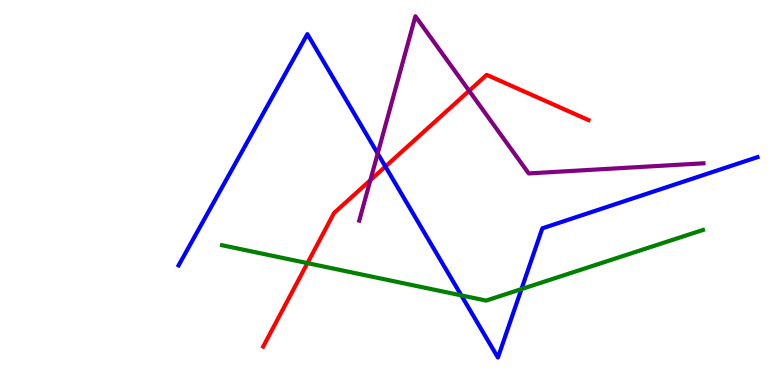[{'lines': ['blue', 'red'], 'intersections': [{'x': 4.97, 'y': 5.67}]}, {'lines': ['green', 'red'], 'intersections': [{'x': 3.97, 'y': 3.17}]}, {'lines': ['purple', 'red'], 'intersections': [{'x': 4.78, 'y': 5.32}, {'x': 6.05, 'y': 7.64}]}, {'lines': ['blue', 'green'], 'intersections': [{'x': 5.95, 'y': 2.33}, {'x': 6.73, 'y': 2.49}]}, {'lines': ['blue', 'purple'], 'intersections': [{'x': 4.87, 'y': 6.01}]}, {'lines': ['green', 'purple'], 'intersections': []}]